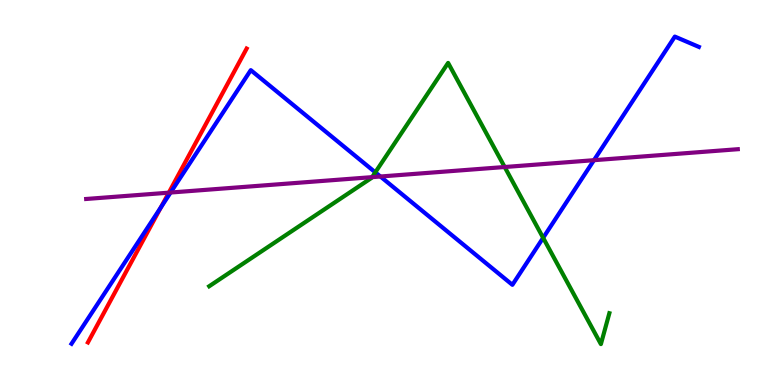[{'lines': ['blue', 'red'], 'intersections': [{'x': 2.08, 'y': 4.61}]}, {'lines': ['green', 'red'], 'intersections': []}, {'lines': ['purple', 'red'], 'intersections': [{'x': 2.18, 'y': 5.0}]}, {'lines': ['blue', 'green'], 'intersections': [{'x': 4.84, 'y': 5.52}, {'x': 7.01, 'y': 3.82}]}, {'lines': ['blue', 'purple'], 'intersections': [{'x': 2.2, 'y': 5.0}, {'x': 4.91, 'y': 5.42}, {'x': 7.66, 'y': 5.84}]}, {'lines': ['green', 'purple'], 'intersections': [{'x': 4.8, 'y': 5.4}, {'x': 6.51, 'y': 5.66}]}]